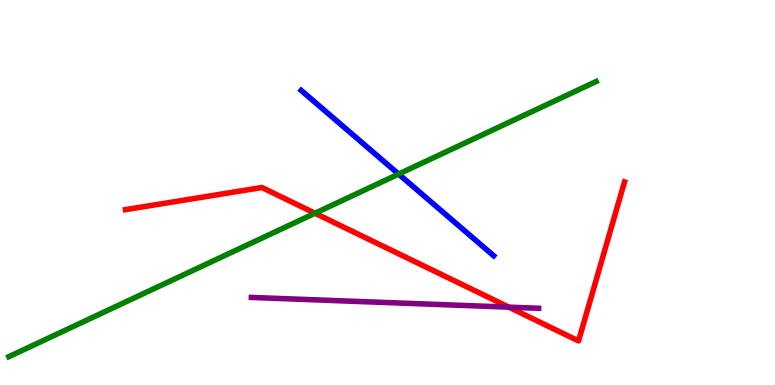[{'lines': ['blue', 'red'], 'intersections': []}, {'lines': ['green', 'red'], 'intersections': [{'x': 4.06, 'y': 4.46}]}, {'lines': ['purple', 'red'], 'intersections': [{'x': 6.57, 'y': 2.02}]}, {'lines': ['blue', 'green'], 'intersections': [{'x': 5.14, 'y': 5.48}]}, {'lines': ['blue', 'purple'], 'intersections': []}, {'lines': ['green', 'purple'], 'intersections': []}]